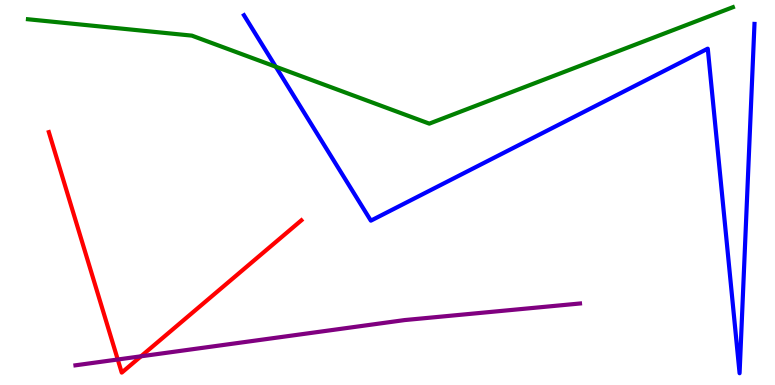[{'lines': ['blue', 'red'], 'intersections': []}, {'lines': ['green', 'red'], 'intersections': []}, {'lines': ['purple', 'red'], 'intersections': [{'x': 1.52, 'y': 0.662}, {'x': 1.82, 'y': 0.745}]}, {'lines': ['blue', 'green'], 'intersections': [{'x': 3.56, 'y': 8.27}]}, {'lines': ['blue', 'purple'], 'intersections': []}, {'lines': ['green', 'purple'], 'intersections': []}]